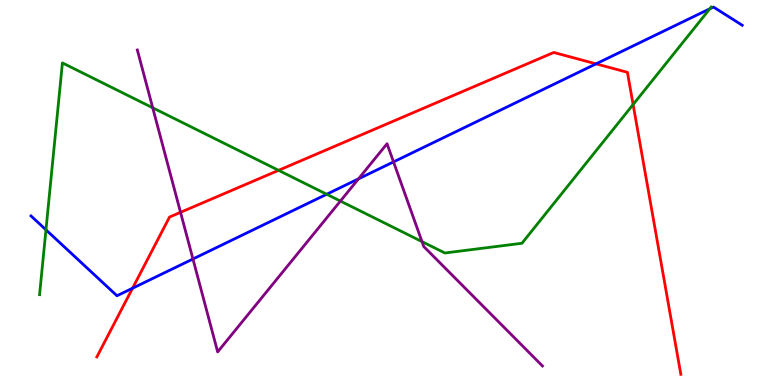[{'lines': ['blue', 'red'], 'intersections': [{'x': 1.71, 'y': 2.51}, {'x': 7.69, 'y': 8.34}]}, {'lines': ['green', 'red'], 'intersections': [{'x': 3.59, 'y': 5.58}, {'x': 8.17, 'y': 7.28}]}, {'lines': ['purple', 'red'], 'intersections': [{'x': 2.33, 'y': 4.48}]}, {'lines': ['blue', 'green'], 'intersections': [{'x': 0.593, 'y': 4.03}, {'x': 4.22, 'y': 4.95}, {'x': 9.16, 'y': 9.77}]}, {'lines': ['blue', 'purple'], 'intersections': [{'x': 2.49, 'y': 3.27}, {'x': 4.63, 'y': 5.35}, {'x': 5.08, 'y': 5.8}]}, {'lines': ['green', 'purple'], 'intersections': [{'x': 1.97, 'y': 7.2}, {'x': 4.39, 'y': 4.78}, {'x': 5.45, 'y': 3.72}]}]